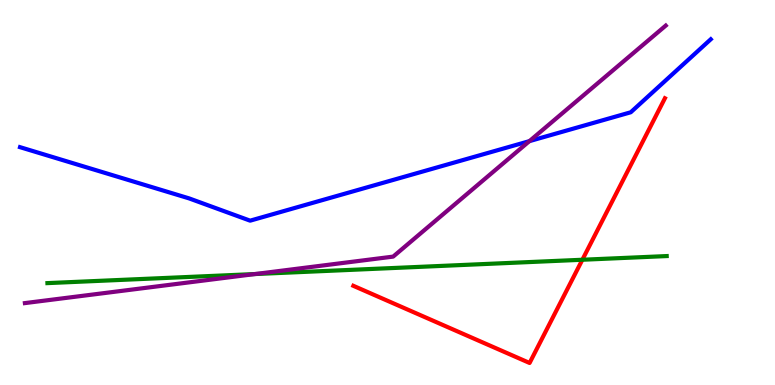[{'lines': ['blue', 'red'], 'intersections': []}, {'lines': ['green', 'red'], 'intersections': [{'x': 7.51, 'y': 3.25}]}, {'lines': ['purple', 'red'], 'intersections': []}, {'lines': ['blue', 'green'], 'intersections': []}, {'lines': ['blue', 'purple'], 'intersections': [{'x': 6.83, 'y': 6.33}]}, {'lines': ['green', 'purple'], 'intersections': [{'x': 3.29, 'y': 2.88}]}]